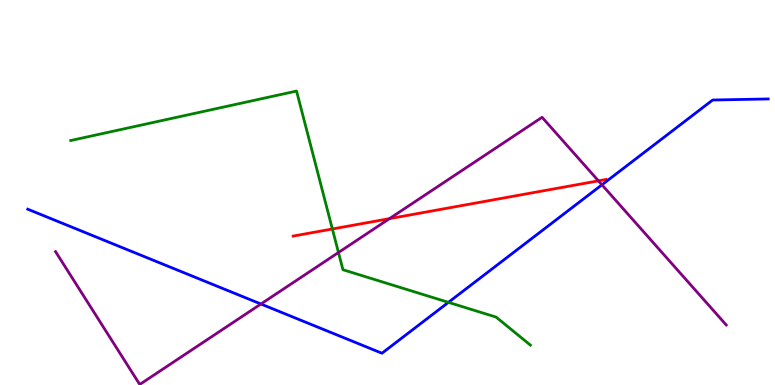[{'lines': ['blue', 'red'], 'intersections': []}, {'lines': ['green', 'red'], 'intersections': [{'x': 4.29, 'y': 4.05}]}, {'lines': ['purple', 'red'], 'intersections': [{'x': 5.03, 'y': 4.32}, {'x': 7.72, 'y': 5.3}]}, {'lines': ['blue', 'green'], 'intersections': [{'x': 5.79, 'y': 2.15}]}, {'lines': ['blue', 'purple'], 'intersections': [{'x': 3.37, 'y': 2.1}, {'x': 7.77, 'y': 5.2}]}, {'lines': ['green', 'purple'], 'intersections': [{'x': 4.37, 'y': 3.44}]}]